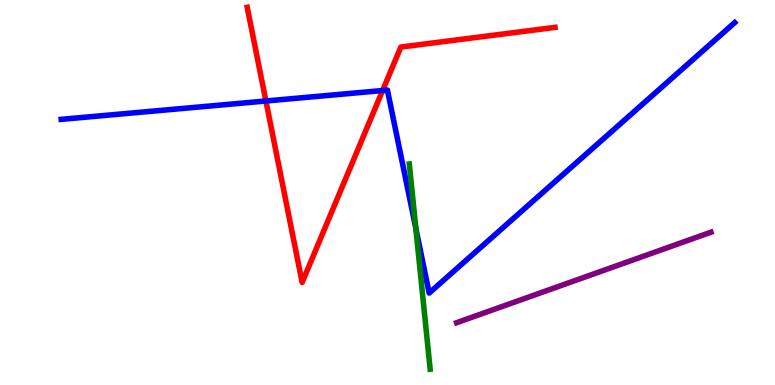[{'lines': ['blue', 'red'], 'intersections': [{'x': 3.43, 'y': 7.38}, {'x': 4.94, 'y': 7.65}]}, {'lines': ['green', 'red'], 'intersections': []}, {'lines': ['purple', 'red'], 'intersections': []}, {'lines': ['blue', 'green'], 'intersections': [{'x': 5.37, 'y': 4.07}]}, {'lines': ['blue', 'purple'], 'intersections': []}, {'lines': ['green', 'purple'], 'intersections': []}]